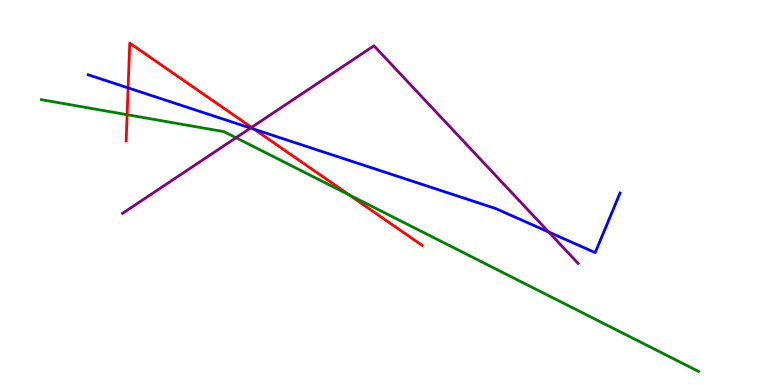[{'lines': ['blue', 'red'], 'intersections': [{'x': 1.65, 'y': 7.72}, {'x': 3.28, 'y': 6.64}]}, {'lines': ['green', 'red'], 'intersections': [{'x': 1.64, 'y': 7.02}, {'x': 4.51, 'y': 4.94}]}, {'lines': ['purple', 'red'], 'intersections': [{'x': 3.25, 'y': 6.69}]}, {'lines': ['blue', 'green'], 'intersections': []}, {'lines': ['blue', 'purple'], 'intersections': [{'x': 3.23, 'y': 6.67}, {'x': 7.08, 'y': 3.97}]}, {'lines': ['green', 'purple'], 'intersections': [{'x': 3.05, 'y': 6.42}]}]